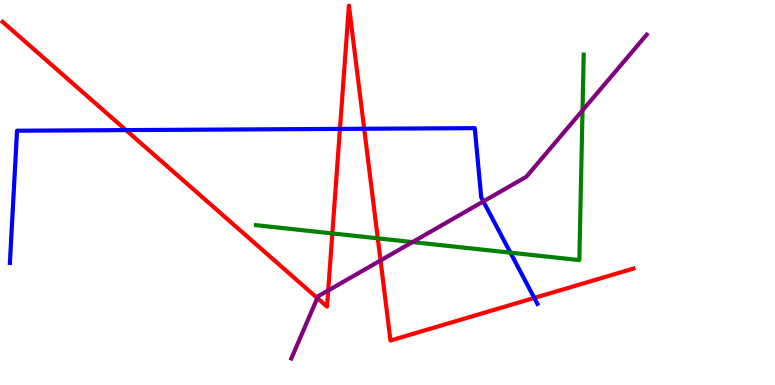[{'lines': ['blue', 'red'], 'intersections': [{'x': 1.63, 'y': 6.62}, {'x': 4.39, 'y': 6.65}, {'x': 4.7, 'y': 6.66}, {'x': 6.89, 'y': 2.26}]}, {'lines': ['green', 'red'], 'intersections': [{'x': 4.29, 'y': 3.94}, {'x': 4.87, 'y': 3.81}]}, {'lines': ['purple', 'red'], 'intersections': [{'x': 4.09, 'y': 2.26}, {'x': 4.23, 'y': 2.45}, {'x': 4.91, 'y': 3.23}]}, {'lines': ['blue', 'green'], 'intersections': [{'x': 6.59, 'y': 3.44}]}, {'lines': ['blue', 'purple'], 'intersections': [{'x': 6.24, 'y': 4.77}]}, {'lines': ['green', 'purple'], 'intersections': [{'x': 5.32, 'y': 3.71}, {'x': 7.52, 'y': 7.13}]}]